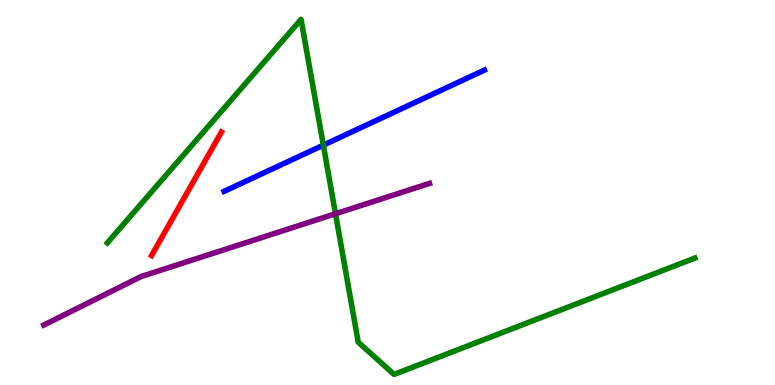[{'lines': ['blue', 'red'], 'intersections': []}, {'lines': ['green', 'red'], 'intersections': []}, {'lines': ['purple', 'red'], 'intersections': []}, {'lines': ['blue', 'green'], 'intersections': [{'x': 4.17, 'y': 6.23}]}, {'lines': ['blue', 'purple'], 'intersections': []}, {'lines': ['green', 'purple'], 'intersections': [{'x': 4.33, 'y': 4.45}]}]